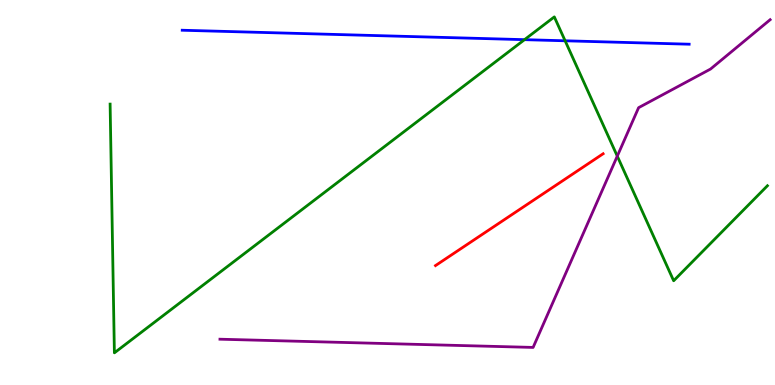[{'lines': ['blue', 'red'], 'intersections': []}, {'lines': ['green', 'red'], 'intersections': []}, {'lines': ['purple', 'red'], 'intersections': []}, {'lines': ['blue', 'green'], 'intersections': [{'x': 6.77, 'y': 8.97}, {'x': 7.29, 'y': 8.94}]}, {'lines': ['blue', 'purple'], 'intersections': []}, {'lines': ['green', 'purple'], 'intersections': [{'x': 7.96, 'y': 5.94}]}]